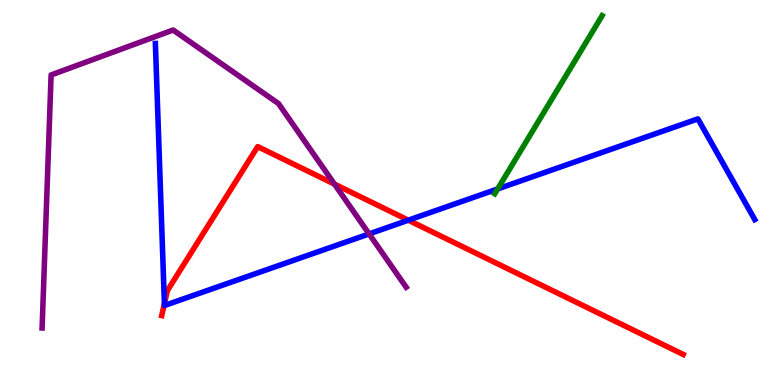[{'lines': ['blue', 'red'], 'intersections': [{'x': 2.12, 'y': 2.11}, {'x': 5.27, 'y': 4.28}]}, {'lines': ['green', 'red'], 'intersections': []}, {'lines': ['purple', 'red'], 'intersections': [{'x': 4.32, 'y': 5.22}]}, {'lines': ['blue', 'green'], 'intersections': [{'x': 6.42, 'y': 5.09}]}, {'lines': ['blue', 'purple'], 'intersections': [{'x': 4.76, 'y': 3.92}]}, {'lines': ['green', 'purple'], 'intersections': []}]